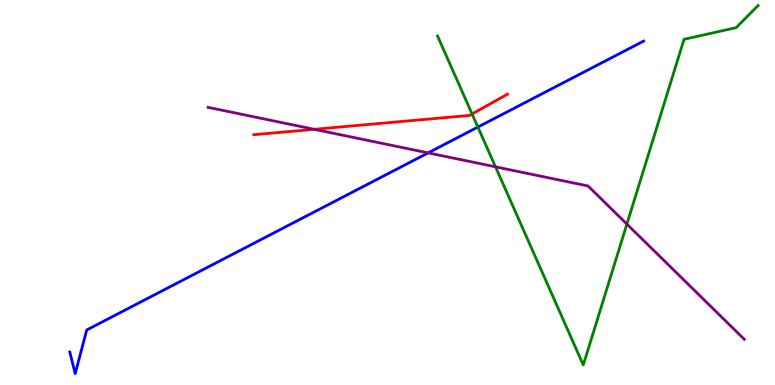[{'lines': ['blue', 'red'], 'intersections': []}, {'lines': ['green', 'red'], 'intersections': [{'x': 6.09, 'y': 7.04}]}, {'lines': ['purple', 'red'], 'intersections': [{'x': 4.05, 'y': 6.64}]}, {'lines': ['blue', 'green'], 'intersections': [{'x': 6.17, 'y': 6.7}]}, {'lines': ['blue', 'purple'], 'intersections': [{'x': 5.52, 'y': 6.03}]}, {'lines': ['green', 'purple'], 'intersections': [{'x': 6.39, 'y': 5.67}, {'x': 8.09, 'y': 4.18}]}]